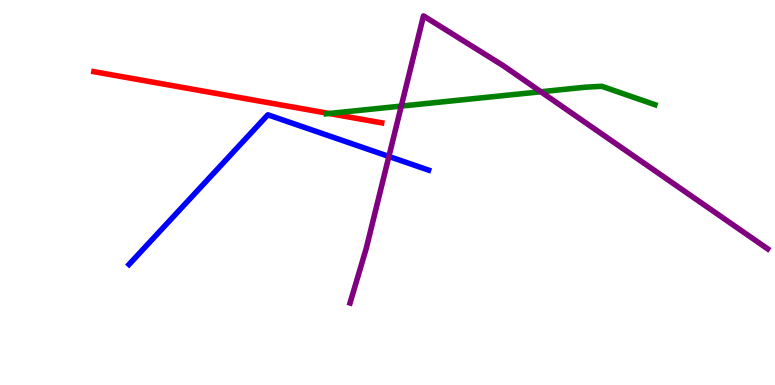[{'lines': ['blue', 'red'], 'intersections': []}, {'lines': ['green', 'red'], 'intersections': [{'x': 4.25, 'y': 7.05}]}, {'lines': ['purple', 'red'], 'intersections': []}, {'lines': ['blue', 'green'], 'intersections': []}, {'lines': ['blue', 'purple'], 'intersections': [{'x': 5.02, 'y': 5.94}]}, {'lines': ['green', 'purple'], 'intersections': [{'x': 5.18, 'y': 7.24}, {'x': 6.98, 'y': 7.62}]}]